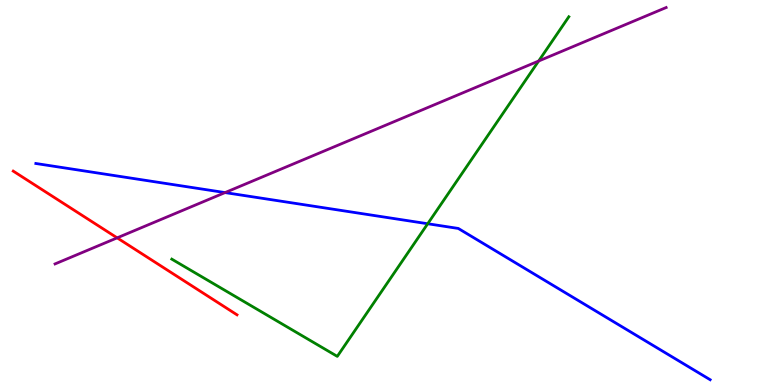[{'lines': ['blue', 'red'], 'intersections': []}, {'lines': ['green', 'red'], 'intersections': []}, {'lines': ['purple', 'red'], 'intersections': [{'x': 1.51, 'y': 3.82}]}, {'lines': ['blue', 'green'], 'intersections': [{'x': 5.52, 'y': 4.19}]}, {'lines': ['blue', 'purple'], 'intersections': [{'x': 2.9, 'y': 5.0}]}, {'lines': ['green', 'purple'], 'intersections': [{'x': 6.95, 'y': 8.42}]}]